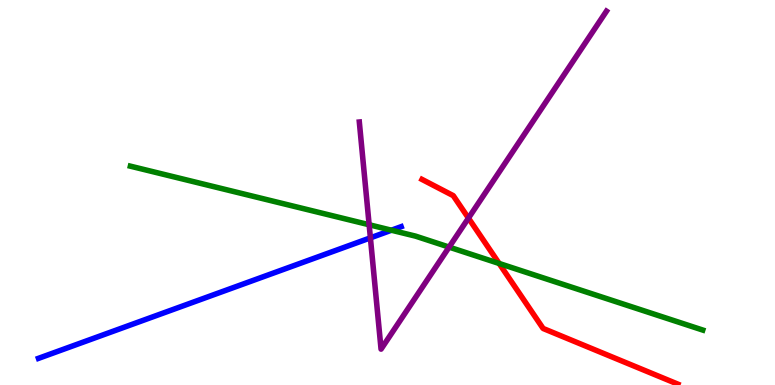[{'lines': ['blue', 'red'], 'intersections': []}, {'lines': ['green', 'red'], 'intersections': [{'x': 6.44, 'y': 3.16}]}, {'lines': ['purple', 'red'], 'intersections': [{'x': 6.04, 'y': 4.33}]}, {'lines': ['blue', 'green'], 'intersections': [{'x': 5.05, 'y': 4.02}]}, {'lines': ['blue', 'purple'], 'intersections': [{'x': 4.78, 'y': 3.82}]}, {'lines': ['green', 'purple'], 'intersections': [{'x': 4.76, 'y': 4.16}, {'x': 5.79, 'y': 3.58}]}]